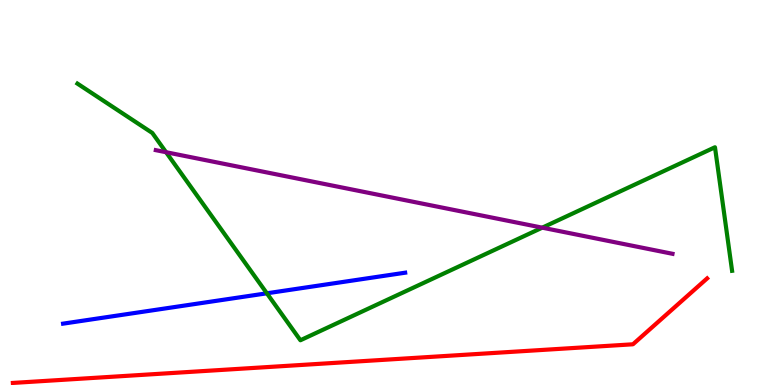[{'lines': ['blue', 'red'], 'intersections': []}, {'lines': ['green', 'red'], 'intersections': []}, {'lines': ['purple', 'red'], 'intersections': []}, {'lines': ['blue', 'green'], 'intersections': [{'x': 3.44, 'y': 2.38}]}, {'lines': ['blue', 'purple'], 'intersections': []}, {'lines': ['green', 'purple'], 'intersections': [{'x': 2.14, 'y': 6.05}, {'x': 7.0, 'y': 4.09}]}]